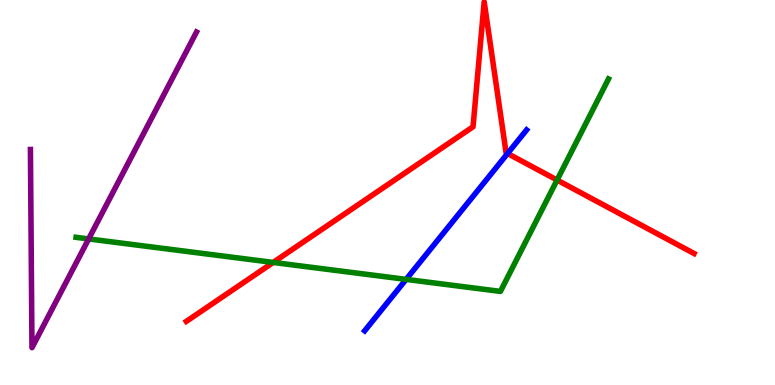[{'lines': ['blue', 'red'], 'intersections': [{'x': 6.55, 'y': 6.01}]}, {'lines': ['green', 'red'], 'intersections': [{'x': 3.52, 'y': 3.18}, {'x': 7.19, 'y': 5.32}]}, {'lines': ['purple', 'red'], 'intersections': []}, {'lines': ['blue', 'green'], 'intersections': [{'x': 5.24, 'y': 2.74}]}, {'lines': ['blue', 'purple'], 'intersections': []}, {'lines': ['green', 'purple'], 'intersections': [{'x': 1.14, 'y': 3.79}]}]